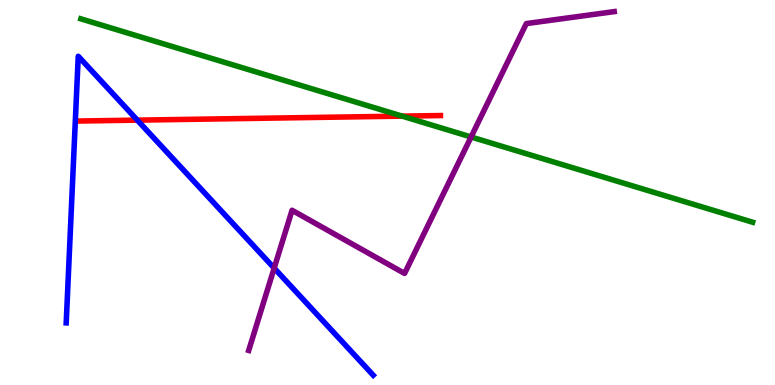[{'lines': ['blue', 'red'], 'intersections': [{'x': 1.77, 'y': 6.88}]}, {'lines': ['green', 'red'], 'intersections': [{'x': 5.19, 'y': 6.98}]}, {'lines': ['purple', 'red'], 'intersections': []}, {'lines': ['blue', 'green'], 'intersections': []}, {'lines': ['blue', 'purple'], 'intersections': [{'x': 3.54, 'y': 3.04}]}, {'lines': ['green', 'purple'], 'intersections': [{'x': 6.08, 'y': 6.44}]}]